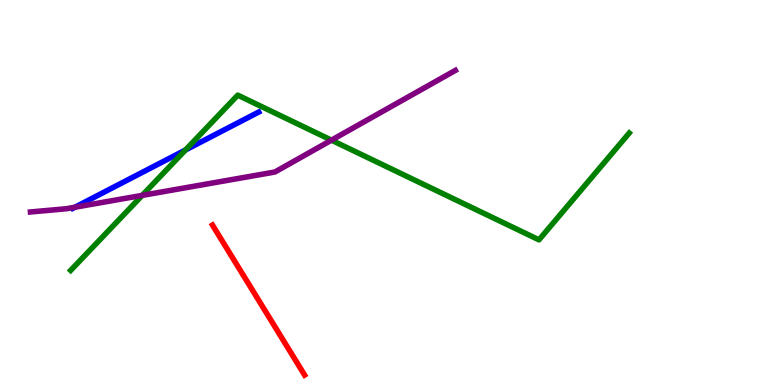[{'lines': ['blue', 'red'], 'intersections': []}, {'lines': ['green', 'red'], 'intersections': []}, {'lines': ['purple', 'red'], 'intersections': []}, {'lines': ['blue', 'green'], 'intersections': [{'x': 2.39, 'y': 6.1}]}, {'lines': ['blue', 'purple'], 'intersections': [{'x': 0.968, 'y': 4.62}]}, {'lines': ['green', 'purple'], 'intersections': [{'x': 1.83, 'y': 4.92}, {'x': 4.28, 'y': 6.36}]}]